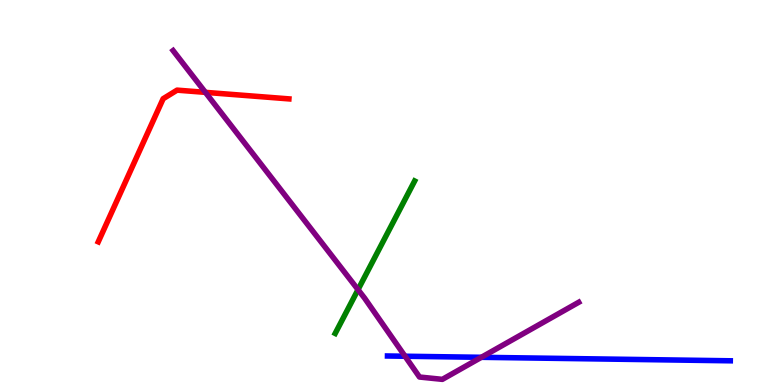[{'lines': ['blue', 'red'], 'intersections': []}, {'lines': ['green', 'red'], 'intersections': []}, {'lines': ['purple', 'red'], 'intersections': [{'x': 2.65, 'y': 7.6}]}, {'lines': ['blue', 'green'], 'intersections': []}, {'lines': ['blue', 'purple'], 'intersections': [{'x': 5.23, 'y': 0.747}, {'x': 6.21, 'y': 0.719}]}, {'lines': ['green', 'purple'], 'intersections': [{'x': 4.62, 'y': 2.48}]}]